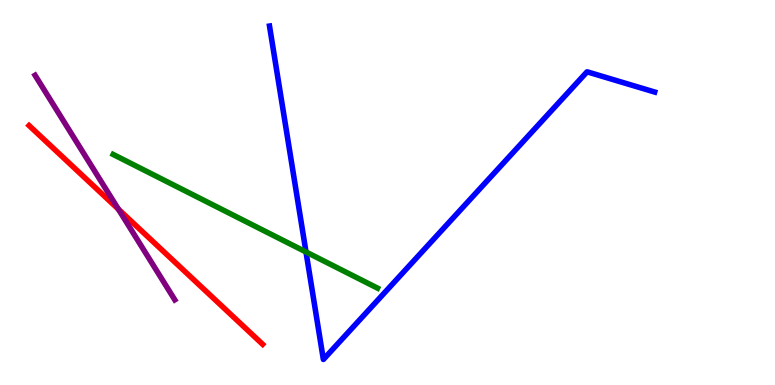[{'lines': ['blue', 'red'], 'intersections': []}, {'lines': ['green', 'red'], 'intersections': []}, {'lines': ['purple', 'red'], 'intersections': [{'x': 1.53, 'y': 4.57}]}, {'lines': ['blue', 'green'], 'intersections': [{'x': 3.95, 'y': 3.46}]}, {'lines': ['blue', 'purple'], 'intersections': []}, {'lines': ['green', 'purple'], 'intersections': []}]